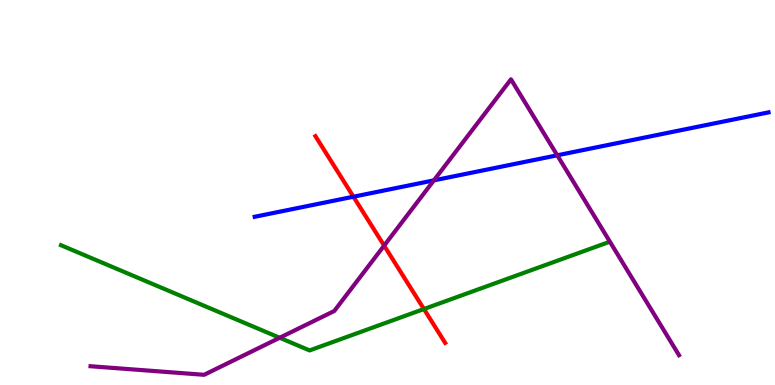[{'lines': ['blue', 'red'], 'intersections': [{'x': 4.56, 'y': 4.89}]}, {'lines': ['green', 'red'], 'intersections': [{'x': 5.47, 'y': 1.97}]}, {'lines': ['purple', 'red'], 'intersections': [{'x': 4.96, 'y': 3.62}]}, {'lines': ['blue', 'green'], 'intersections': []}, {'lines': ['blue', 'purple'], 'intersections': [{'x': 5.6, 'y': 5.32}, {'x': 7.19, 'y': 5.97}]}, {'lines': ['green', 'purple'], 'intersections': [{'x': 3.61, 'y': 1.23}]}]